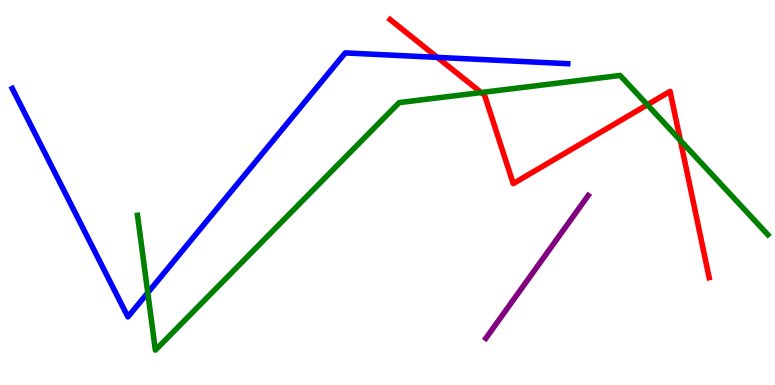[{'lines': ['blue', 'red'], 'intersections': [{'x': 5.64, 'y': 8.51}]}, {'lines': ['green', 'red'], 'intersections': [{'x': 6.21, 'y': 7.6}, {'x': 8.35, 'y': 7.28}, {'x': 8.78, 'y': 6.35}]}, {'lines': ['purple', 'red'], 'intersections': []}, {'lines': ['blue', 'green'], 'intersections': [{'x': 1.91, 'y': 2.4}]}, {'lines': ['blue', 'purple'], 'intersections': []}, {'lines': ['green', 'purple'], 'intersections': []}]